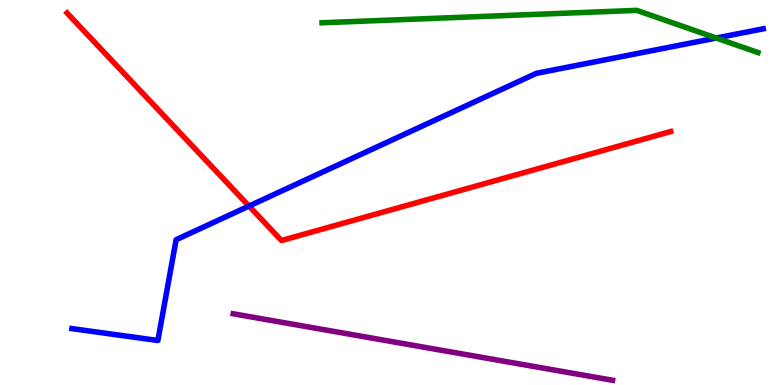[{'lines': ['blue', 'red'], 'intersections': [{'x': 3.21, 'y': 4.65}]}, {'lines': ['green', 'red'], 'intersections': []}, {'lines': ['purple', 'red'], 'intersections': []}, {'lines': ['blue', 'green'], 'intersections': [{'x': 9.24, 'y': 9.01}]}, {'lines': ['blue', 'purple'], 'intersections': []}, {'lines': ['green', 'purple'], 'intersections': []}]